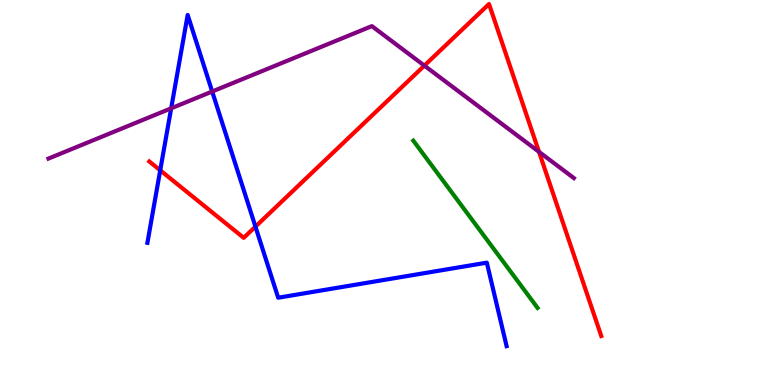[{'lines': ['blue', 'red'], 'intersections': [{'x': 2.07, 'y': 5.58}, {'x': 3.3, 'y': 4.11}]}, {'lines': ['green', 'red'], 'intersections': []}, {'lines': ['purple', 'red'], 'intersections': [{'x': 5.48, 'y': 8.3}, {'x': 6.95, 'y': 6.06}]}, {'lines': ['blue', 'green'], 'intersections': []}, {'lines': ['blue', 'purple'], 'intersections': [{'x': 2.21, 'y': 7.19}, {'x': 2.74, 'y': 7.62}]}, {'lines': ['green', 'purple'], 'intersections': []}]